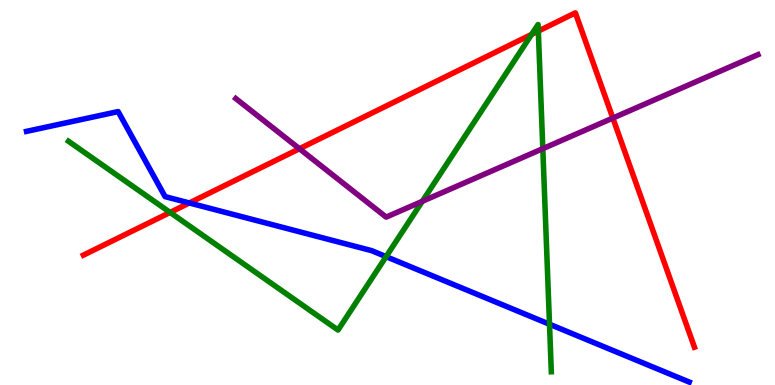[{'lines': ['blue', 'red'], 'intersections': [{'x': 2.44, 'y': 4.73}]}, {'lines': ['green', 'red'], 'intersections': [{'x': 2.19, 'y': 4.48}, {'x': 6.86, 'y': 9.11}, {'x': 6.95, 'y': 9.19}]}, {'lines': ['purple', 'red'], 'intersections': [{'x': 3.86, 'y': 6.14}, {'x': 7.91, 'y': 6.93}]}, {'lines': ['blue', 'green'], 'intersections': [{'x': 4.98, 'y': 3.33}, {'x': 7.09, 'y': 1.58}]}, {'lines': ['blue', 'purple'], 'intersections': []}, {'lines': ['green', 'purple'], 'intersections': [{'x': 5.45, 'y': 4.77}, {'x': 7.0, 'y': 6.14}]}]